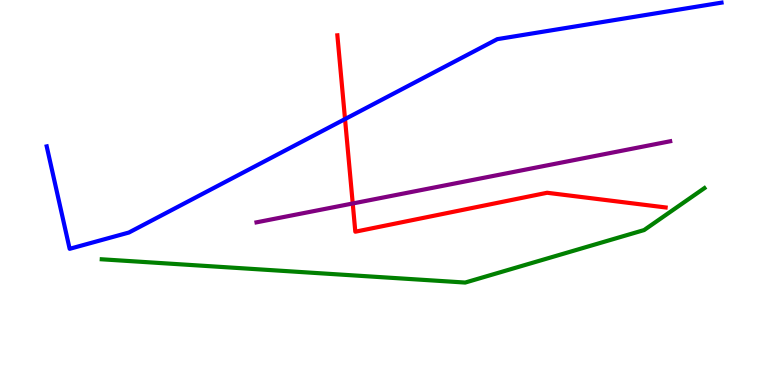[{'lines': ['blue', 'red'], 'intersections': [{'x': 4.45, 'y': 6.91}]}, {'lines': ['green', 'red'], 'intersections': []}, {'lines': ['purple', 'red'], 'intersections': [{'x': 4.55, 'y': 4.71}]}, {'lines': ['blue', 'green'], 'intersections': []}, {'lines': ['blue', 'purple'], 'intersections': []}, {'lines': ['green', 'purple'], 'intersections': []}]